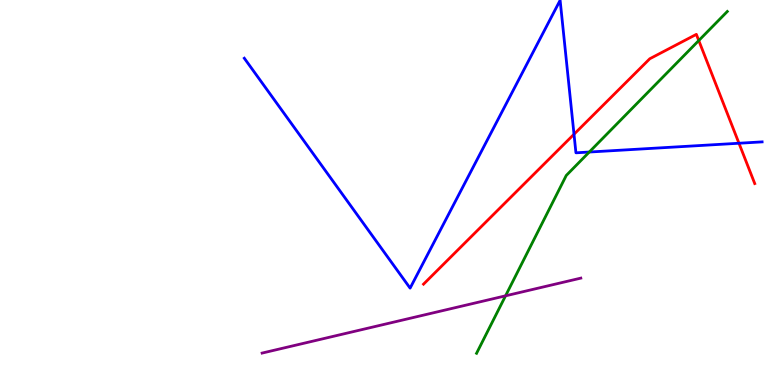[{'lines': ['blue', 'red'], 'intersections': [{'x': 7.41, 'y': 6.51}, {'x': 9.54, 'y': 6.28}]}, {'lines': ['green', 'red'], 'intersections': [{'x': 9.02, 'y': 8.95}]}, {'lines': ['purple', 'red'], 'intersections': []}, {'lines': ['blue', 'green'], 'intersections': [{'x': 7.6, 'y': 6.05}]}, {'lines': ['blue', 'purple'], 'intersections': []}, {'lines': ['green', 'purple'], 'intersections': [{'x': 6.52, 'y': 2.32}]}]